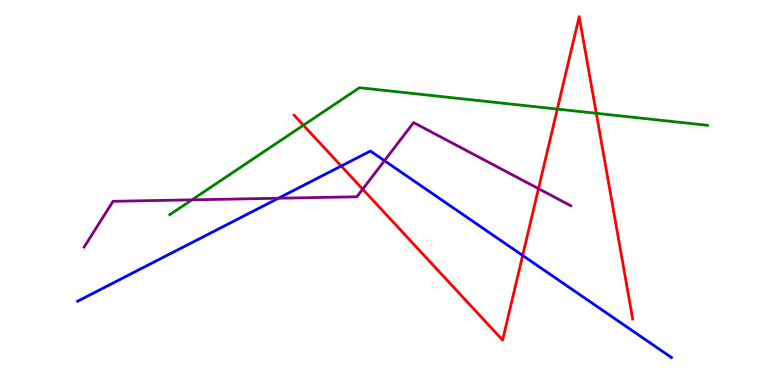[{'lines': ['blue', 'red'], 'intersections': [{'x': 4.4, 'y': 5.69}, {'x': 6.74, 'y': 3.36}]}, {'lines': ['green', 'red'], 'intersections': [{'x': 3.91, 'y': 6.75}, {'x': 7.19, 'y': 7.17}, {'x': 7.69, 'y': 7.06}]}, {'lines': ['purple', 'red'], 'intersections': [{'x': 4.68, 'y': 5.09}, {'x': 6.95, 'y': 5.1}]}, {'lines': ['blue', 'green'], 'intersections': []}, {'lines': ['blue', 'purple'], 'intersections': [{'x': 3.59, 'y': 4.85}, {'x': 4.96, 'y': 5.83}]}, {'lines': ['green', 'purple'], 'intersections': [{'x': 2.48, 'y': 4.81}]}]